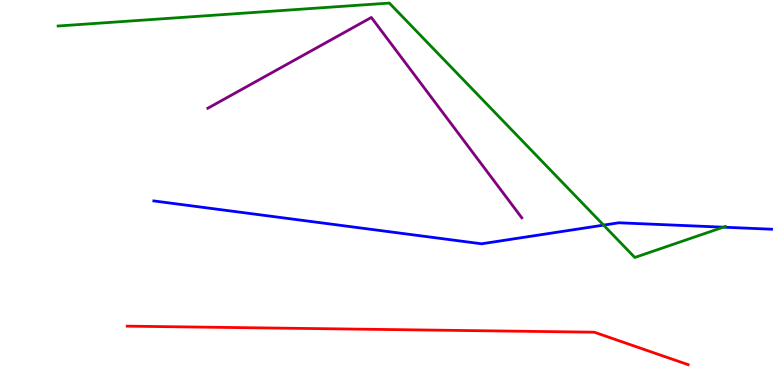[{'lines': ['blue', 'red'], 'intersections': []}, {'lines': ['green', 'red'], 'intersections': []}, {'lines': ['purple', 'red'], 'intersections': []}, {'lines': ['blue', 'green'], 'intersections': [{'x': 7.79, 'y': 4.15}, {'x': 9.33, 'y': 4.1}]}, {'lines': ['blue', 'purple'], 'intersections': []}, {'lines': ['green', 'purple'], 'intersections': []}]